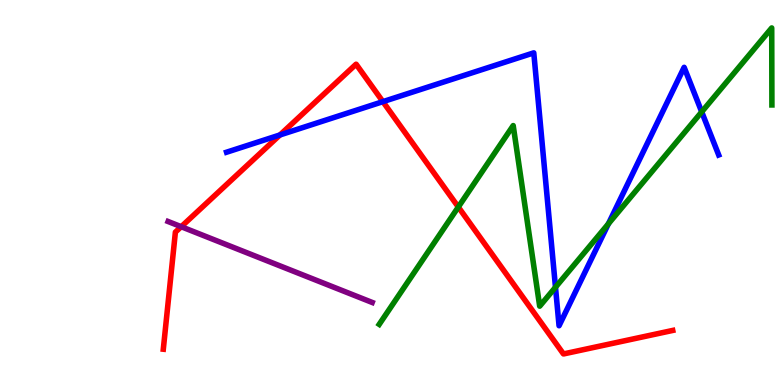[{'lines': ['blue', 'red'], 'intersections': [{'x': 3.61, 'y': 6.49}, {'x': 4.94, 'y': 7.36}]}, {'lines': ['green', 'red'], 'intersections': [{'x': 5.91, 'y': 4.62}]}, {'lines': ['purple', 'red'], 'intersections': [{'x': 2.34, 'y': 4.11}]}, {'lines': ['blue', 'green'], 'intersections': [{'x': 7.17, 'y': 2.54}, {'x': 7.85, 'y': 4.19}, {'x': 9.05, 'y': 7.09}]}, {'lines': ['blue', 'purple'], 'intersections': []}, {'lines': ['green', 'purple'], 'intersections': []}]